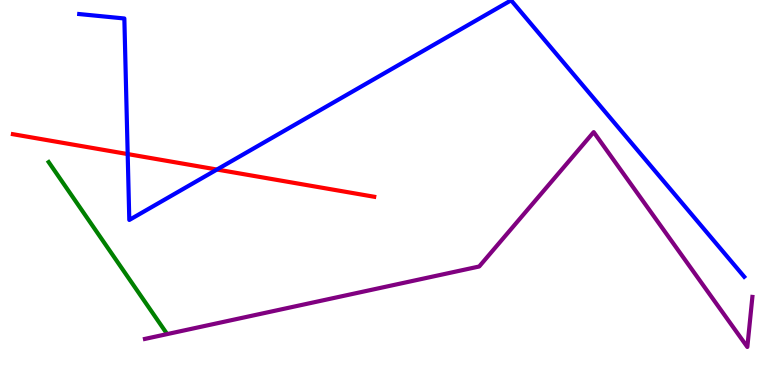[{'lines': ['blue', 'red'], 'intersections': [{'x': 1.65, 'y': 6.0}, {'x': 2.8, 'y': 5.6}]}, {'lines': ['green', 'red'], 'intersections': []}, {'lines': ['purple', 'red'], 'intersections': []}, {'lines': ['blue', 'green'], 'intersections': []}, {'lines': ['blue', 'purple'], 'intersections': []}, {'lines': ['green', 'purple'], 'intersections': []}]